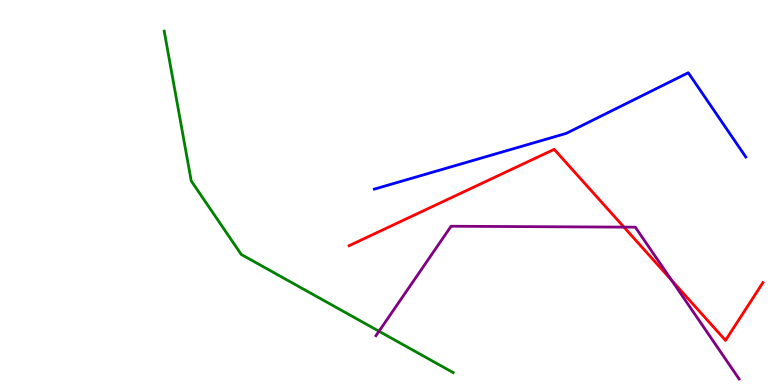[{'lines': ['blue', 'red'], 'intersections': []}, {'lines': ['green', 'red'], 'intersections': []}, {'lines': ['purple', 'red'], 'intersections': [{'x': 8.05, 'y': 4.1}, {'x': 8.67, 'y': 2.72}]}, {'lines': ['blue', 'green'], 'intersections': []}, {'lines': ['blue', 'purple'], 'intersections': []}, {'lines': ['green', 'purple'], 'intersections': [{'x': 4.89, 'y': 1.4}]}]